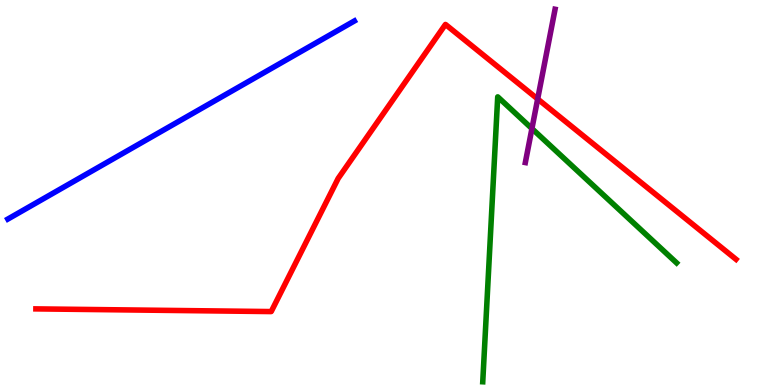[{'lines': ['blue', 'red'], 'intersections': []}, {'lines': ['green', 'red'], 'intersections': []}, {'lines': ['purple', 'red'], 'intersections': [{'x': 6.94, 'y': 7.43}]}, {'lines': ['blue', 'green'], 'intersections': []}, {'lines': ['blue', 'purple'], 'intersections': []}, {'lines': ['green', 'purple'], 'intersections': [{'x': 6.86, 'y': 6.66}]}]